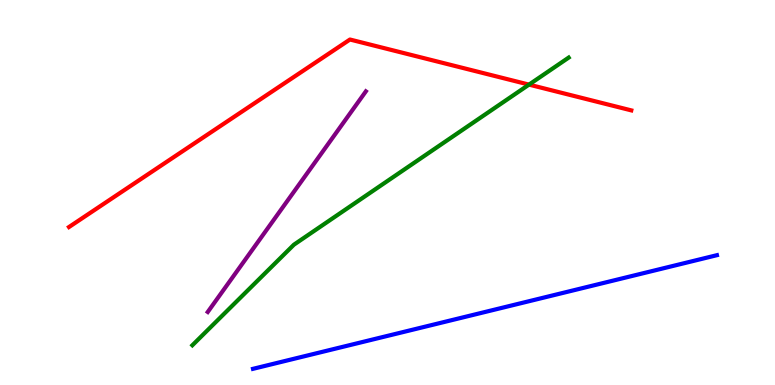[{'lines': ['blue', 'red'], 'intersections': []}, {'lines': ['green', 'red'], 'intersections': [{'x': 6.83, 'y': 7.8}]}, {'lines': ['purple', 'red'], 'intersections': []}, {'lines': ['blue', 'green'], 'intersections': []}, {'lines': ['blue', 'purple'], 'intersections': []}, {'lines': ['green', 'purple'], 'intersections': []}]